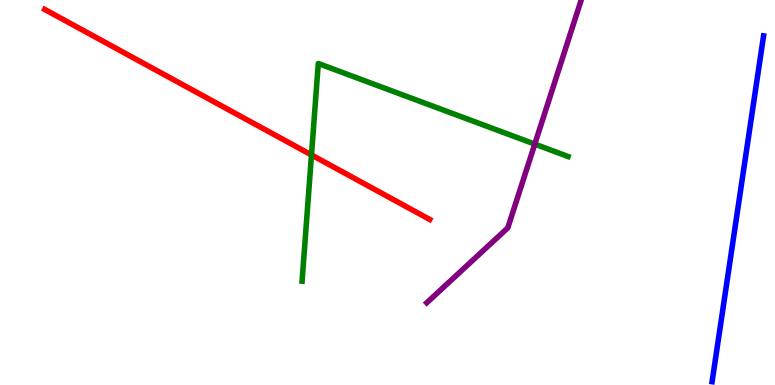[{'lines': ['blue', 'red'], 'intersections': []}, {'lines': ['green', 'red'], 'intersections': [{'x': 4.02, 'y': 5.98}]}, {'lines': ['purple', 'red'], 'intersections': []}, {'lines': ['blue', 'green'], 'intersections': []}, {'lines': ['blue', 'purple'], 'intersections': []}, {'lines': ['green', 'purple'], 'intersections': [{'x': 6.9, 'y': 6.26}]}]